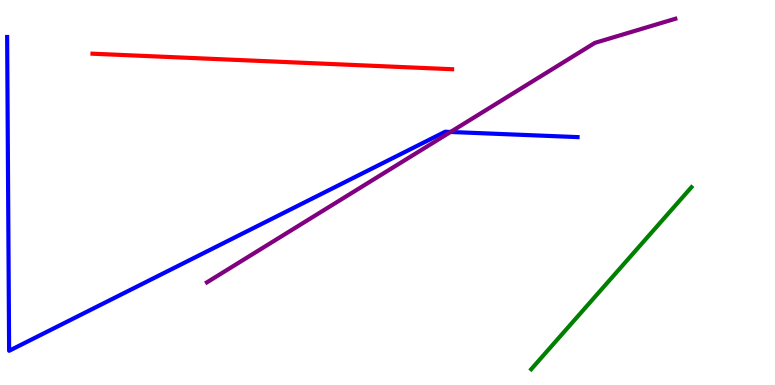[{'lines': ['blue', 'red'], 'intersections': []}, {'lines': ['green', 'red'], 'intersections': []}, {'lines': ['purple', 'red'], 'intersections': []}, {'lines': ['blue', 'green'], 'intersections': []}, {'lines': ['blue', 'purple'], 'intersections': [{'x': 5.81, 'y': 6.57}]}, {'lines': ['green', 'purple'], 'intersections': []}]